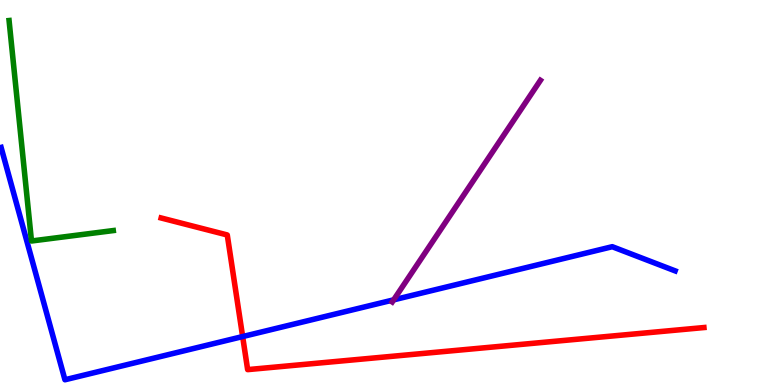[{'lines': ['blue', 'red'], 'intersections': [{'x': 3.13, 'y': 1.26}]}, {'lines': ['green', 'red'], 'intersections': []}, {'lines': ['purple', 'red'], 'intersections': []}, {'lines': ['blue', 'green'], 'intersections': []}, {'lines': ['blue', 'purple'], 'intersections': [{'x': 5.08, 'y': 2.21}]}, {'lines': ['green', 'purple'], 'intersections': []}]